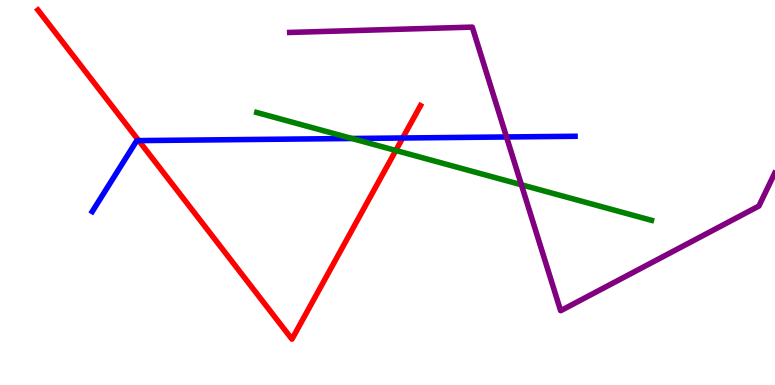[{'lines': ['blue', 'red'], 'intersections': [{'x': 1.79, 'y': 6.35}, {'x': 5.2, 'y': 6.42}]}, {'lines': ['green', 'red'], 'intersections': [{'x': 5.11, 'y': 6.09}]}, {'lines': ['purple', 'red'], 'intersections': []}, {'lines': ['blue', 'green'], 'intersections': [{'x': 4.54, 'y': 6.4}]}, {'lines': ['blue', 'purple'], 'intersections': [{'x': 6.54, 'y': 6.44}]}, {'lines': ['green', 'purple'], 'intersections': [{'x': 6.73, 'y': 5.2}]}]